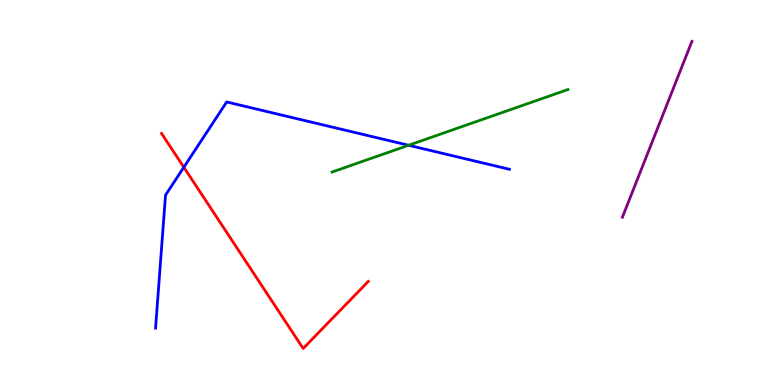[{'lines': ['blue', 'red'], 'intersections': [{'x': 2.37, 'y': 5.66}]}, {'lines': ['green', 'red'], 'intersections': []}, {'lines': ['purple', 'red'], 'intersections': []}, {'lines': ['blue', 'green'], 'intersections': [{'x': 5.27, 'y': 6.23}]}, {'lines': ['blue', 'purple'], 'intersections': []}, {'lines': ['green', 'purple'], 'intersections': []}]